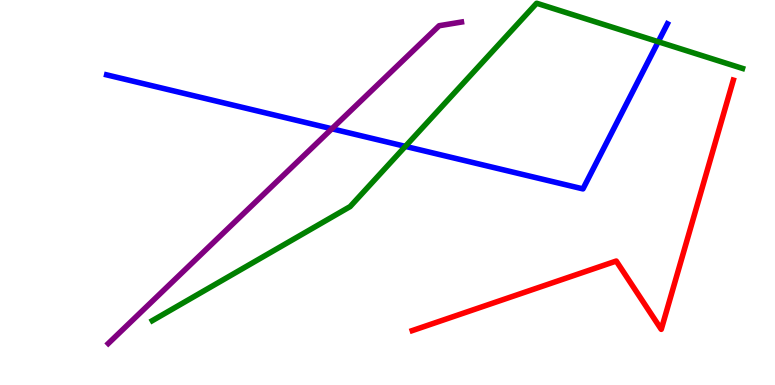[{'lines': ['blue', 'red'], 'intersections': []}, {'lines': ['green', 'red'], 'intersections': []}, {'lines': ['purple', 'red'], 'intersections': []}, {'lines': ['blue', 'green'], 'intersections': [{'x': 5.23, 'y': 6.2}, {'x': 8.49, 'y': 8.92}]}, {'lines': ['blue', 'purple'], 'intersections': [{'x': 4.28, 'y': 6.66}]}, {'lines': ['green', 'purple'], 'intersections': []}]